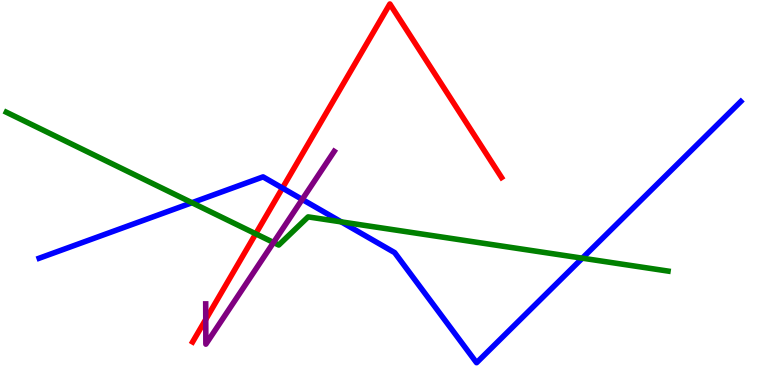[{'lines': ['blue', 'red'], 'intersections': [{'x': 3.64, 'y': 5.12}]}, {'lines': ['green', 'red'], 'intersections': [{'x': 3.3, 'y': 3.93}]}, {'lines': ['purple', 'red'], 'intersections': [{'x': 2.65, 'y': 1.7}]}, {'lines': ['blue', 'green'], 'intersections': [{'x': 2.48, 'y': 4.73}, {'x': 4.4, 'y': 4.24}, {'x': 7.51, 'y': 3.29}]}, {'lines': ['blue', 'purple'], 'intersections': [{'x': 3.9, 'y': 4.82}]}, {'lines': ['green', 'purple'], 'intersections': [{'x': 3.53, 'y': 3.7}]}]